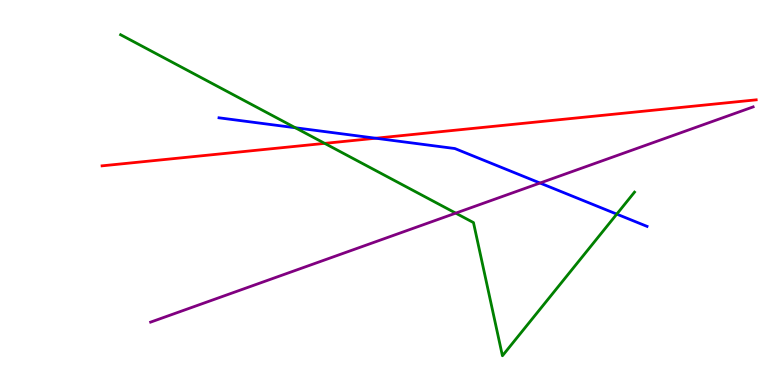[{'lines': ['blue', 'red'], 'intersections': [{'x': 4.85, 'y': 6.41}]}, {'lines': ['green', 'red'], 'intersections': [{'x': 4.19, 'y': 6.28}]}, {'lines': ['purple', 'red'], 'intersections': []}, {'lines': ['blue', 'green'], 'intersections': [{'x': 3.81, 'y': 6.68}, {'x': 7.96, 'y': 4.44}]}, {'lines': ['blue', 'purple'], 'intersections': [{'x': 6.97, 'y': 5.25}]}, {'lines': ['green', 'purple'], 'intersections': [{'x': 5.88, 'y': 4.46}]}]